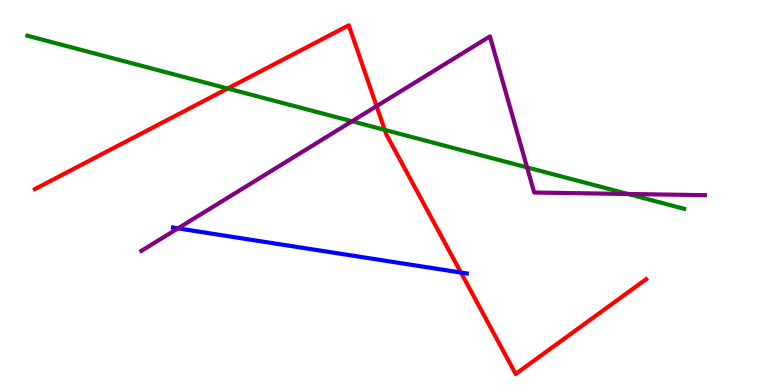[{'lines': ['blue', 'red'], 'intersections': [{'x': 5.95, 'y': 2.92}]}, {'lines': ['green', 'red'], 'intersections': [{'x': 2.94, 'y': 7.7}, {'x': 4.96, 'y': 6.63}]}, {'lines': ['purple', 'red'], 'intersections': [{'x': 4.86, 'y': 7.24}]}, {'lines': ['blue', 'green'], 'intersections': []}, {'lines': ['blue', 'purple'], 'intersections': [{'x': 2.3, 'y': 4.07}]}, {'lines': ['green', 'purple'], 'intersections': [{'x': 4.54, 'y': 6.85}, {'x': 6.8, 'y': 5.65}, {'x': 8.1, 'y': 4.96}]}]